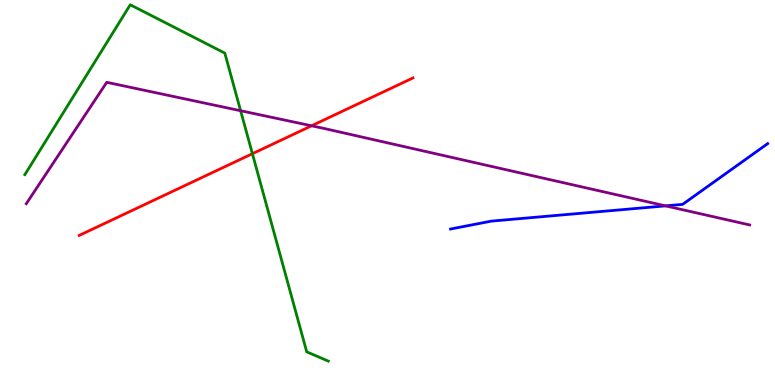[{'lines': ['blue', 'red'], 'intersections': []}, {'lines': ['green', 'red'], 'intersections': [{'x': 3.26, 'y': 6.01}]}, {'lines': ['purple', 'red'], 'intersections': [{'x': 4.02, 'y': 6.73}]}, {'lines': ['blue', 'green'], 'intersections': []}, {'lines': ['blue', 'purple'], 'intersections': [{'x': 8.59, 'y': 4.65}]}, {'lines': ['green', 'purple'], 'intersections': [{'x': 3.1, 'y': 7.12}]}]